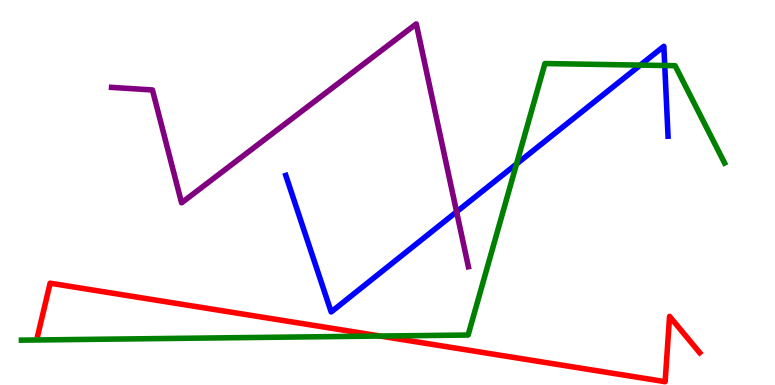[{'lines': ['blue', 'red'], 'intersections': []}, {'lines': ['green', 'red'], 'intersections': [{'x': 4.91, 'y': 1.27}]}, {'lines': ['purple', 'red'], 'intersections': []}, {'lines': ['blue', 'green'], 'intersections': [{'x': 6.66, 'y': 5.74}, {'x': 8.26, 'y': 8.31}, {'x': 8.58, 'y': 8.3}]}, {'lines': ['blue', 'purple'], 'intersections': [{'x': 5.89, 'y': 4.5}]}, {'lines': ['green', 'purple'], 'intersections': []}]